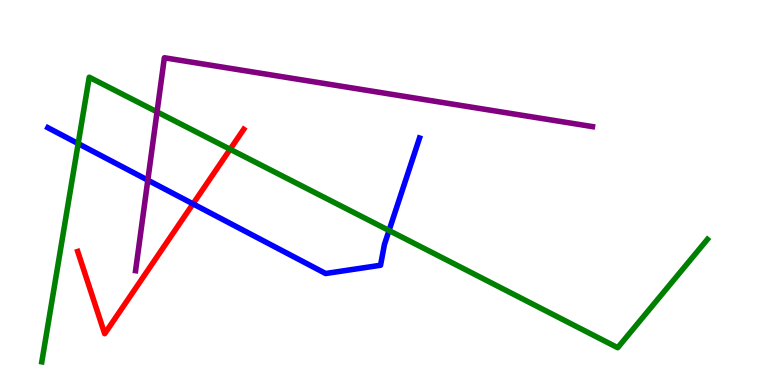[{'lines': ['blue', 'red'], 'intersections': [{'x': 2.49, 'y': 4.7}]}, {'lines': ['green', 'red'], 'intersections': [{'x': 2.97, 'y': 6.12}]}, {'lines': ['purple', 'red'], 'intersections': []}, {'lines': ['blue', 'green'], 'intersections': [{'x': 1.01, 'y': 6.27}, {'x': 5.02, 'y': 4.01}]}, {'lines': ['blue', 'purple'], 'intersections': [{'x': 1.91, 'y': 5.32}]}, {'lines': ['green', 'purple'], 'intersections': [{'x': 2.03, 'y': 7.09}]}]